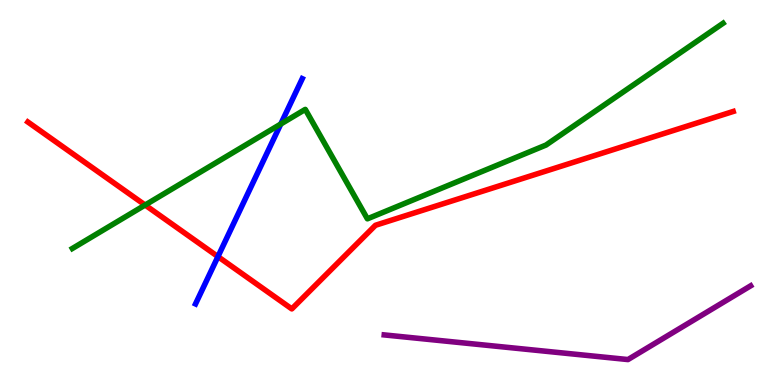[{'lines': ['blue', 'red'], 'intersections': [{'x': 2.81, 'y': 3.33}]}, {'lines': ['green', 'red'], 'intersections': [{'x': 1.87, 'y': 4.67}]}, {'lines': ['purple', 'red'], 'intersections': []}, {'lines': ['blue', 'green'], 'intersections': [{'x': 3.62, 'y': 6.78}]}, {'lines': ['blue', 'purple'], 'intersections': []}, {'lines': ['green', 'purple'], 'intersections': []}]